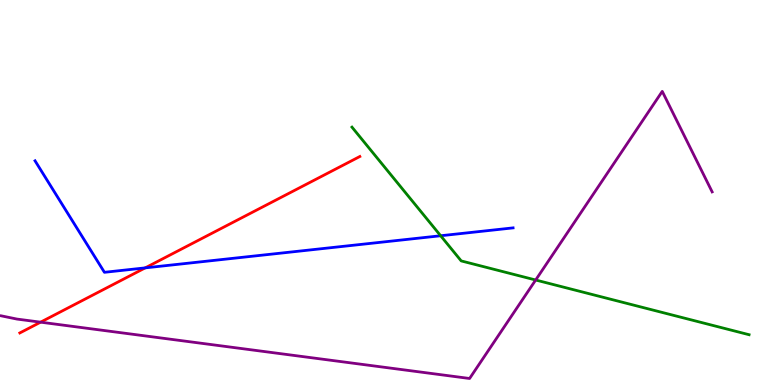[{'lines': ['blue', 'red'], 'intersections': [{'x': 1.87, 'y': 3.04}]}, {'lines': ['green', 'red'], 'intersections': []}, {'lines': ['purple', 'red'], 'intersections': [{'x': 0.524, 'y': 1.63}]}, {'lines': ['blue', 'green'], 'intersections': [{'x': 5.69, 'y': 3.88}]}, {'lines': ['blue', 'purple'], 'intersections': []}, {'lines': ['green', 'purple'], 'intersections': [{'x': 6.91, 'y': 2.73}]}]